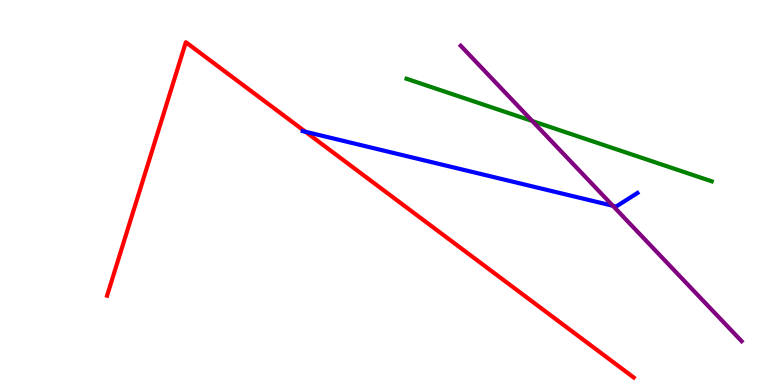[{'lines': ['blue', 'red'], 'intersections': [{'x': 3.94, 'y': 6.58}]}, {'lines': ['green', 'red'], 'intersections': []}, {'lines': ['purple', 'red'], 'intersections': []}, {'lines': ['blue', 'green'], 'intersections': []}, {'lines': ['blue', 'purple'], 'intersections': [{'x': 7.91, 'y': 4.66}]}, {'lines': ['green', 'purple'], 'intersections': [{'x': 6.87, 'y': 6.86}]}]